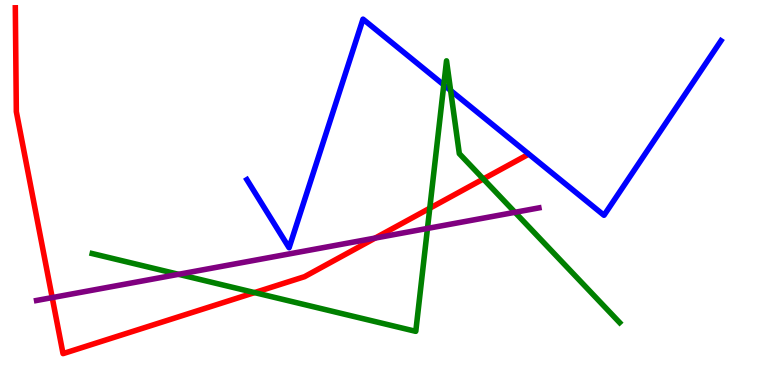[{'lines': ['blue', 'red'], 'intersections': []}, {'lines': ['green', 'red'], 'intersections': [{'x': 3.28, 'y': 2.4}, {'x': 5.55, 'y': 4.59}, {'x': 6.24, 'y': 5.35}]}, {'lines': ['purple', 'red'], 'intersections': [{'x': 0.674, 'y': 2.27}, {'x': 4.84, 'y': 3.82}]}, {'lines': ['blue', 'green'], 'intersections': [{'x': 5.73, 'y': 7.79}, {'x': 5.81, 'y': 7.65}]}, {'lines': ['blue', 'purple'], 'intersections': []}, {'lines': ['green', 'purple'], 'intersections': [{'x': 2.3, 'y': 2.88}, {'x': 5.52, 'y': 4.07}, {'x': 6.64, 'y': 4.49}]}]